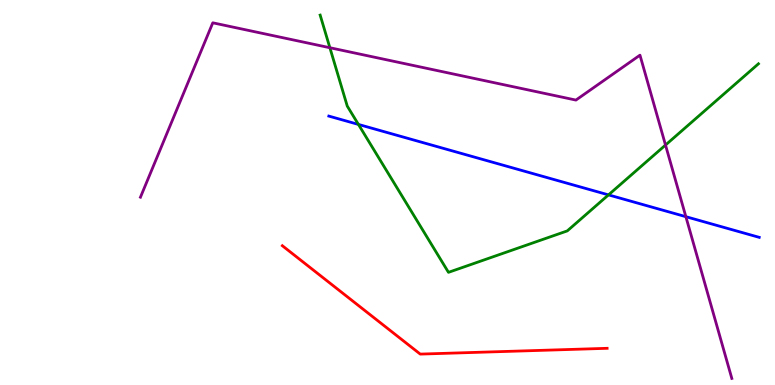[{'lines': ['blue', 'red'], 'intersections': []}, {'lines': ['green', 'red'], 'intersections': []}, {'lines': ['purple', 'red'], 'intersections': []}, {'lines': ['blue', 'green'], 'intersections': [{'x': 4.62, 'y': 6.77}, {'x': 7.85, 'y': 4.94}]}, {'lines': ['blue', 'purple'], 'intersections': [{'x': 8.85, 'y': 4.37}]}, {'lines': ['green', 'purple'], 'intersections': [{'x': 4.26, 'y': 8.76}, {'x': 8.59, 'y': 6.23}]}]